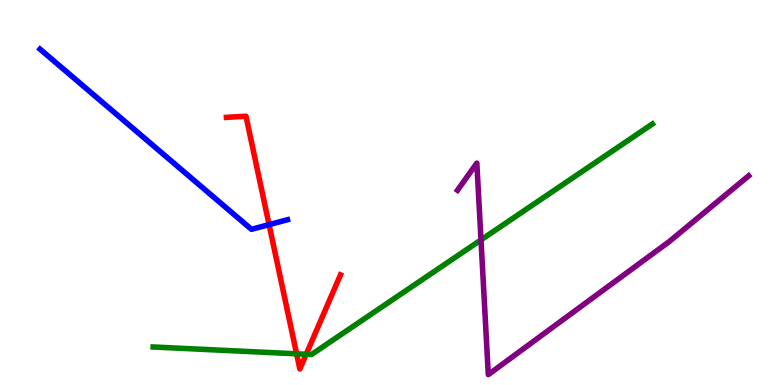[{'lines': ['blue', 'red'], 'intersections': [{'x': 3.47, 'y': 4.17}]}, {'lines': ['green', 'red'], 'intersections': [{'x': 3.83, 'y': 0.81}, {'x': 3.95, 'y': 0.798}]}, {'lines': ['purple', 'red'], 'intersections': []}, {'lines': ['blue', 'green'], 'intersections': []}, {'lines': ['blue', 'purple'], 'intersections': []}, {'lines': ['green', 'purple'], 'intersections': [{'x': 6.21, 'y': 3.77}]}]